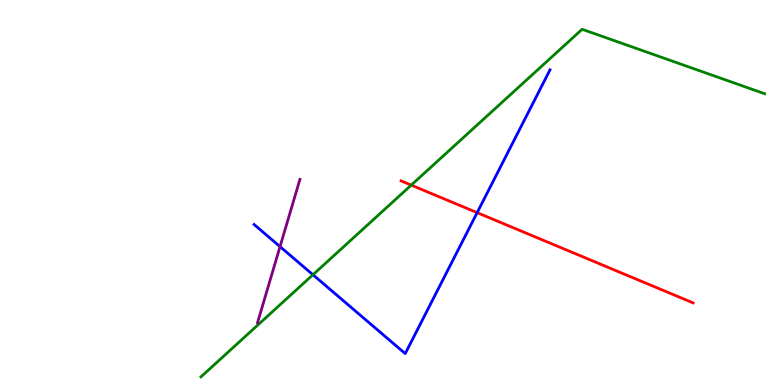[{'lines': ['blue', 'red'], 'intersections': [{'x': 6.16, 'y': 4.48}]}, {'lines': ['green', 'red'], 'intersections': [{'x': 5.31, 'y': 5.19}]}, {'lines': ['purple', 'red'], 'intersections': []}, {'lines': ['blue', 'green'], 'intersections': [{'x': 4.04, 'y': 2.86}]}, {'lines': ['blue', 'purple'], 'intersections': [{'x': 3.61, 'y': 3.59}]}, {'lines': ['green', 'purple'], 'intersections': []}]